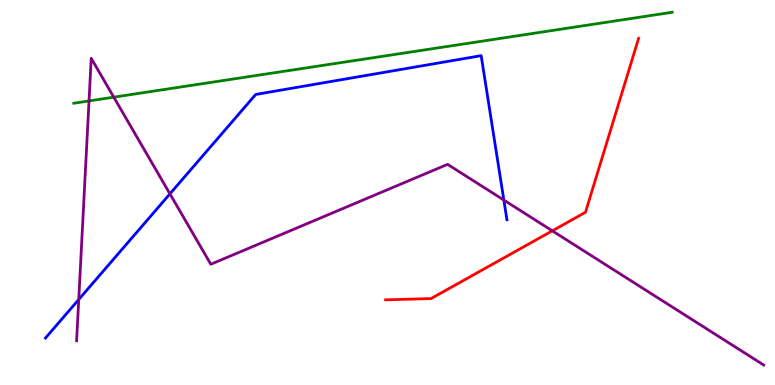[{'lines': ['blue', 'red'], 'intersections': []}, {'lines': ['green', 'red'], 'intersections': []}, {'lines': ['purple', 'red'], 'intersections': [{'x': 7.13, 'y': 4.0}]}, {'lines': ['blue', 'green'], 'intersections': []}, {'lines': ['blue', 'purple'], 'intersections': [{'x': 1.02, 'y': 2.22}, {'x': 2.19, 'y': 4.96}, {'x': 6.5, 'y': 4.8}]}, {'lines': ['green', 'purple'], 'intersections': [{'x': 1.15, 'y': 7.38}, {'x': 1.47, 'y': 7.48}]}]